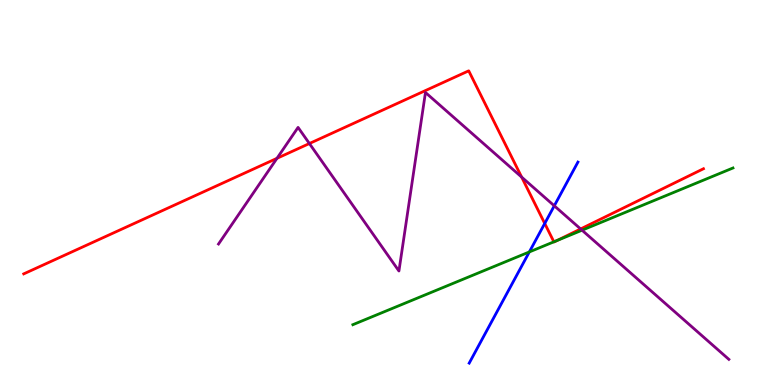[{'lines': ['blue', 'red'], 'intersections': [{'x': 7.03, 'y': 4.2}]}, {'lines': ['green', 'red'], 'intersections': [{'x': 7.15, 'y': 3.72}, {'x': 7.19, 'y': 3.75}]}, {'lines': ['purple', 'red'], 'intersections': [{'x': 3.57, 'y': 5.89}, {'x': 3.99, 'y': 6.27}, {'x': 6.73, 'y': 5.4}, {'x': 7.49, 'y': 4.05}]}, {'lines': ['blue', 'green'], 'intersections': [{'x': 6.83, 'y': 3.46}]}, {'lines': ['blue', 'purple'], 'intersections': [{'x': 7.15, 'y': 4.65}]}, {'lines': ['green', 'purple'], 'intersections': [{'x': 7.51, 'y': 4.02}]}]